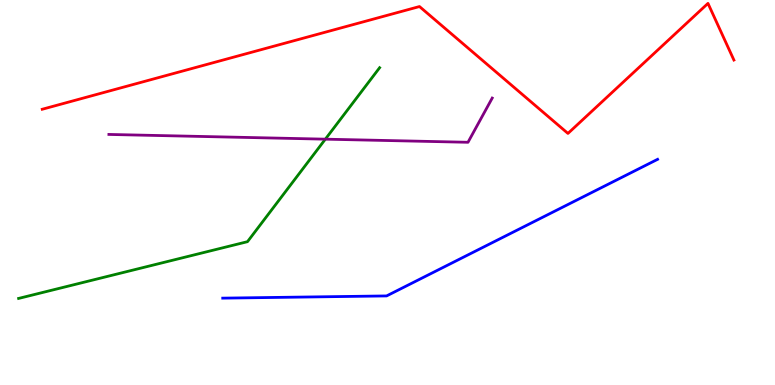[{'lines': ['blue', 'red'], 'intersections': []}, {'lines': ['green', 'red'], 'intersections': []}, {'lines': ['purple', 'red'], 'intersections': []}, {'lines': ['blue', 'green'], 'intersections': []}, {'lines': ['blue', 'purple'], 'intersections': []}, {'lines': ['green', 'purple'], 'intersections': [{'x': 4.2, 'y': 6.39}]}]